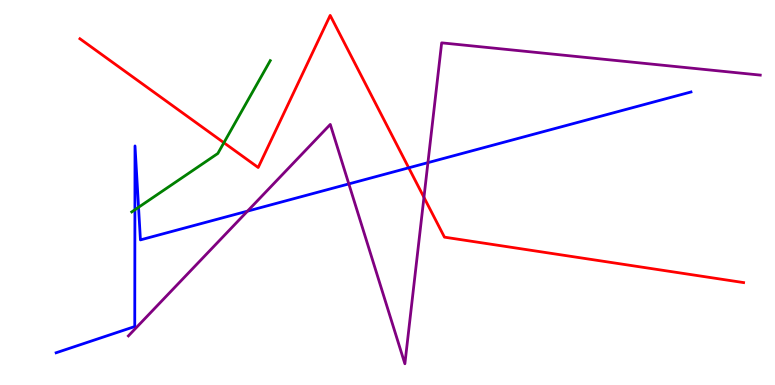[{'lines': ['blue', 'red'], 'intersections': [{'x': 5.27, 'y': 5.64}]}, {'lines': ['green', 'red'], 'intersections': [{'x': 2.89, 'y': 6.29}]}, {'lines': ['purple', 'red'], 'intersections': [{'x': 5.47, 'y': 4.87}]}, {'lines': ['blue', 'green'], 'intersections': [{'x': 1.74, 'y': 4.55}, {'x': 1.79, 'y': 4.62}]}, {'lines': ['blue', 'purple'], 'intersections': [{'x': 3.19, 'y': 4.52}, {'x': 4.5, 'y': 5.22}, {'x': 5.52, 'y': 5.78}]}, {'lines': ['green', 'purple'], 'intersections': []}]